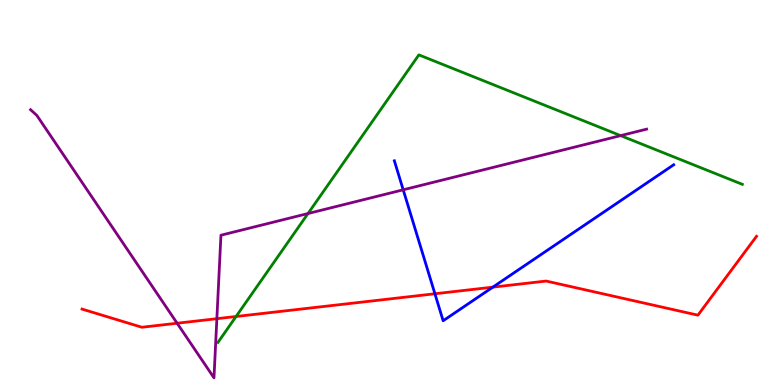[{'lines': ['blue', 'red'], 'intersections': [{'x': 5.61, 'y': 2.37}, {'x': 6.36, 'y': 2.54}]}, {'lines': ['green', 'red'], 'intersections': [{'x': 3.05, 'y': 1.78}]}, {'lines': ['purple', 'red'], 'intersections': [{'x': 2.29, 'y': 1.6}, {'x': 2.8, 'y': 1.72}]}, {'lines': ['blue', 'green'], 'intersections': []}, {'lines': ['blue', 'purple'], 'intersections': [{'x': 5.2, 'y': 5.07}]}, {'lines': ['green', 'purple'], 'intersections': [{'x': 3.97, 'y': 4.45}, {'x': 8.01, 'y': 6.48}]}]